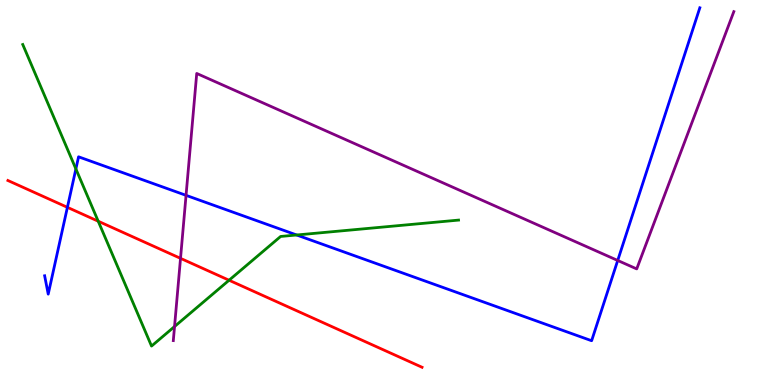[{'lines': ['blue', 'red'], 'intersections': [{'x': 0.87, 'y': 4.61}]}, {'lines': ['green', 'red'], 'intersections': [{'x': 1.27, 'y': 4.25}, {'x': 2.96, 'y': 2.72}]}, {'lines': ['purple', 'red'], 'intersections': [{'x': 2.33, 'y': 3.29}]}, {'lines': ['blue', 'green'], 'intersections': [{'x': 0.979, 'y': 5.61}, {'x': 3.83, 'y': 3.9}]}, {'lines': ['blue', 'purple'], 'intersections': [{'x': 2.4, 'y': 4.93}, {'x': 7.97, 'y': 3.23}]}, {'lines': ['green', 'purple'], 'intersections': [{'x': 2.25, 'y': 1.52}]}]